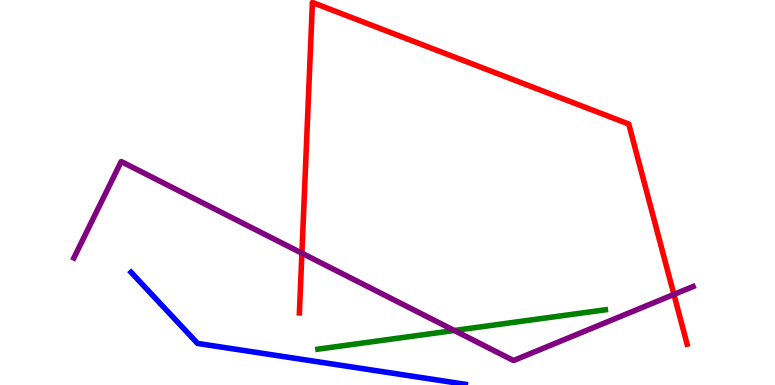[{'lines': ['blue', 'red'], 'intersections': []}, {'lines': ['green', 'red'], 'intersections': []}, {'lines': ['purple', 'red'], 'intersections': [{'x': 3.9, 'y': 3.42}, {'x': 8.7, 'y': 2.35}]}, {'lines': ['blue', 'green'], 'intersections': []}, {'lines': ['blue', 'purple'], 'intersections': []}, {'lines': ['green', 'purple'], 'intersections': [{'x': 5.86, 'y': 1.42}]}]